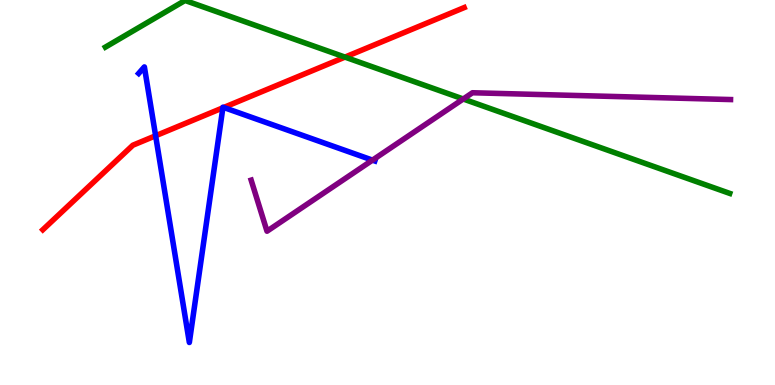[{'lines': ['blue', 'red'], 'intersections': [{'x': 2.01, 'y': 6.47}, {'x': 2.88, 'y': 7.2}, {'x': 2.89, 'y': 7.21}]}, {'lines': ['green', 'red'], 'intersections': [{'x': 4.45, 'y': 8.52}]}, {'lines': ['purple', 'red'], 'intersections': []}, {'lines': ['blue', 'green'], 'intersections': []}, {'lines': ['blue', 'purple'], 'intersections': [{'x': 4.81, 'y': 5.84}]}, {'lines': ['green', 'purple'], 'intersections': [{'x': 5.98, 'y': 7.43}]}]